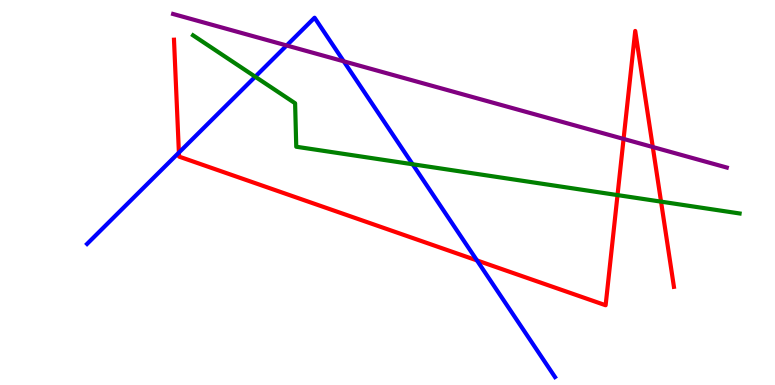[{'lines': ['blue', 'red'], 'intersections': [{'x': 2.31, 'y': 6.04}, {'x': 6.15, 'y': 3.24}]}, {'lines': ['green', 'red'], 'intersections': [{'x': 7.97, 'y': 4.93}, {'x': 8.53, 'y': 4.76}]}, {'lines': ['purple', 'red'], 'intersections': [{'x': 8.05, 'y': 6.39}, {'x': 8.42, 'y': 6.18}]}, {'lines': ['blue', 'green'], 'intersections': [{'x': 3.29, 'y': 8.01}, {'x': 5.32, 'y': 5.73}]}, {'lines': ['blue', 'purple'], 'intersections': [{'x': 3.7, 'y': 8.82}, {'x': 4.44, 'y': 8.41}]}, {'lines': ['green', 'purple'], 'intersections': []}]